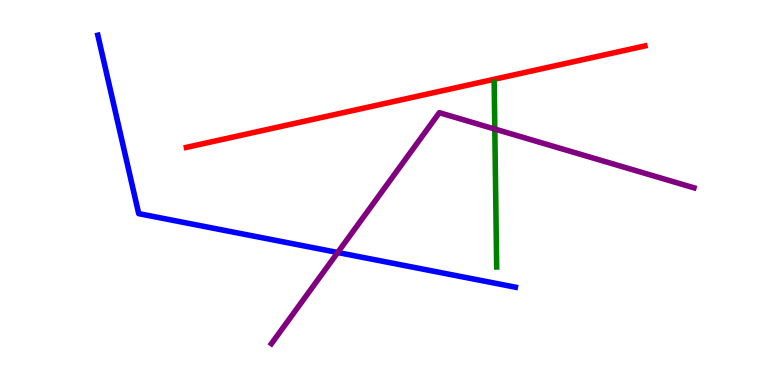[{'lines': ['blue', 'red'], 'intersections': []}, {'lines': ['green', 'red'], 'intersections': []}, {'lines': ['purple', 'red'], 'intersections': []}, {'lines': ['blue', 'green'], 'intersections': []}, {'lines': ['blue', 'purple'], 'intersections': [{'x': 4.36, 'y': 3.44}]}, {'lines': ['green', 'purple'], 'intersections': [{'x': 6.38, 'y': 6.65}]}]